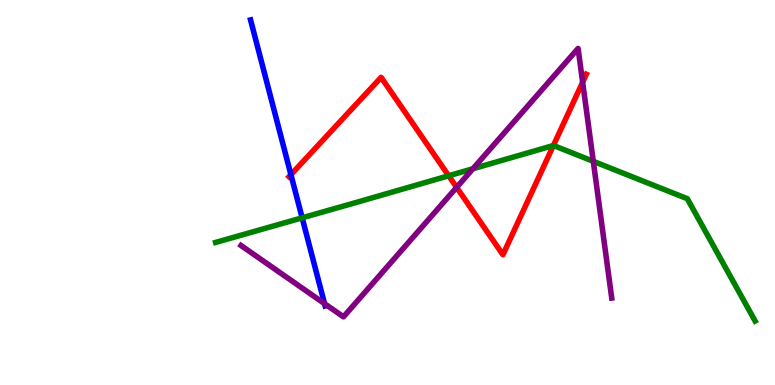[{'lines': ['blue', 'red'], 'intersections': [{'x': 3.75, 'y': 5.46}]}, {'lines': ['green', 'red'], 'intersections': [{'x': 5.79, 'y': 5.43}, {'x': 7.14, 'y': 6.22}]}, {'lines': ['purple', 'red'], 'intersections': [{'x': 5.89, 'y': 5.13}, {'x': 7.52, 'y': 7.86}]}, {'lines': ['blue', 'green'], 'intersections': [{'x': 3.9, 'y': 4.34}]}, {'lines': ['blue', 'purple'], 'intersections': [{'x': 4.19, 'y': 2.11}]}, {'lines': ['green', 'purple'], 'intersections': [{'x': 6.1, 'y': 5.62}, {'x': 7.66, 'y': 5.81}]}]